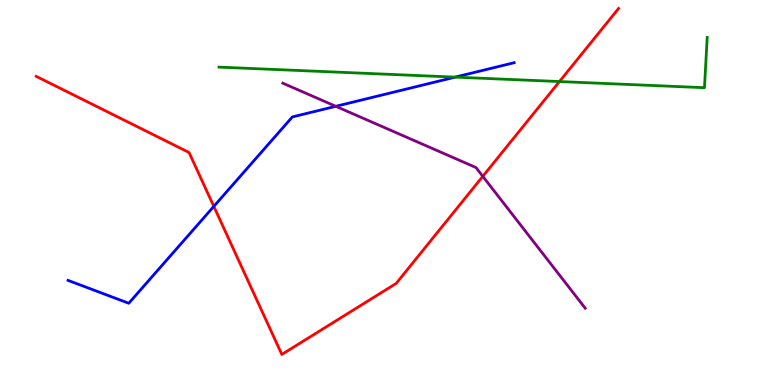[{'lines': ['blue', 'red'], 'intersections': [{'x': 2.76, 'y': 4.64}]}, {'lines': ['green', 'red'], 'intersections': [{'x': 7.22, 'y': 7.88}]}, {'lines': ['purple', 'red'], 'intersections': [{'x': 6.23, 'y': 5.42}]}, {'lines': ['blue', 'green'], 'intersections': [{'x': 5.87, 'y': 8.0}]}, {'lines': ['blue', 'purple'], 'intersections': [{'x': 4.33, 'y': 7.24}]}, {'lines': ['green', 'purple'], 'intersections': []}]